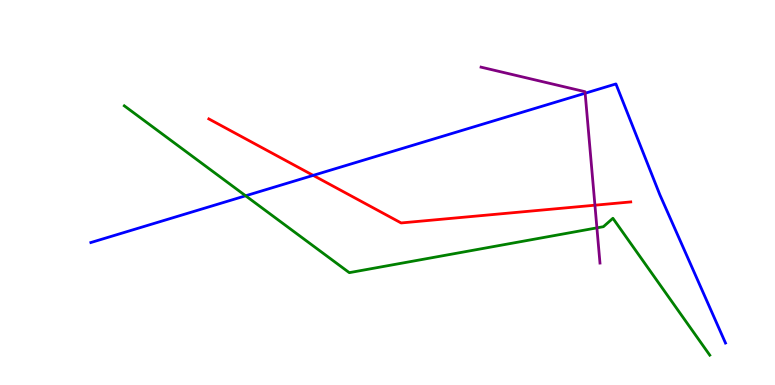[{'lines': ['blue', 'red'], 'intersections': [{'x': 4.04, 'y': 5.44}]}, {'lines': ['green', 'red'], 'intersections': []}, {'lines': ['purple', 'red'], 'intersections': [{'x': 7.68, 'y': 4.67}]}, {'lines': ['blue', 'green'], 'intersections': [{'x': 3.17, 'y': 4.91}]}, {'lines': ['blue', 'purple'], 'intersections': [{'x': 7.55, 'y': 7.58}]}, {'lines': ['green', 'purple'], 'intersections': [{'x': 7.7, 'y': 4.08}]}]